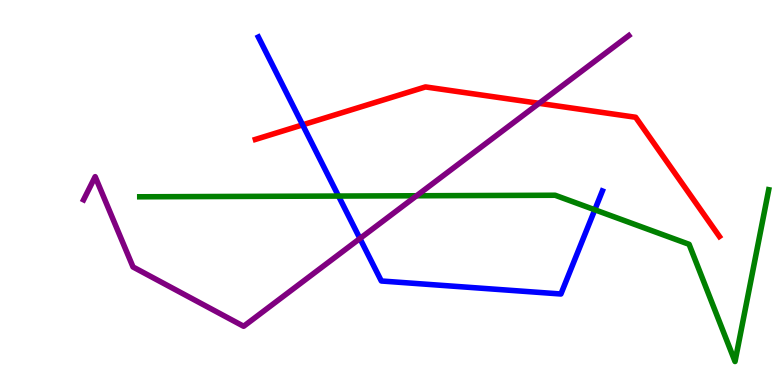[{'lines': ['blue', 'red'], 'intersections': [{'x': 3.9, 'y': 6.76}]}, {'lines': ['green', 'red'], 'intersections': []}, {'lines': ['purple', 'red'], 'intersections': [{'x': 6.96, 'y': 7.32}]}, {'lines': ['blue', 'green'], 'intersections': [{'x': 4.37, 'y': 4.91}, {'x': 7.67, 'y': 4.55}]}, {'lines': ['blue', 'purple'], 'intersections': [{'x': 4.64, 'y': 3.8}]}, {'lines': ['green', 'purple'], 'intersections': [{'x': 5.38, 'y': 4.92}]}]